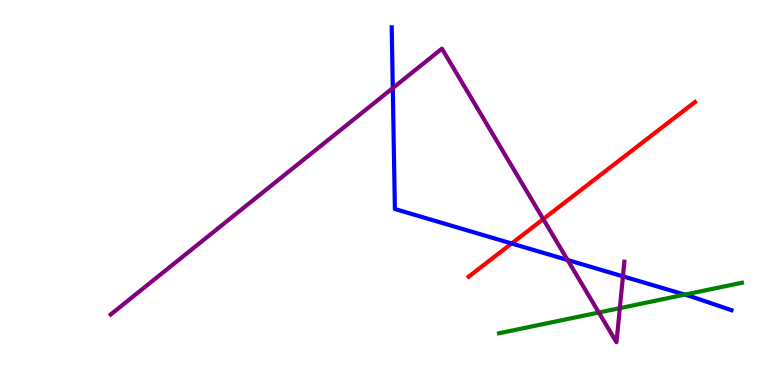[{'lines': ['blue', 'red'], 'intersections': [{'x': 6.6, 'y': 3.68}]}, {'lines': ['green', 'red'], 'intersections': []}, {'lines': ['purple', 'red'], 'intersections': [{'x': 7.01, 'y': 4.31}]}, {'lines': ['blue', 'green'], 'intersections': [{'x': 8.84, 'y': 2.35}]}, {'lines': ['blue', 'purple'], 'intersections': [{'x': 5.07, 'y': 7.71}, {'x': 7.32, 'y': 3.25}, {'x': 8.04, 'y': 2.82}]}, {'lines': ['green', 'purple'], 'intersections': [{'x': 7.73, 'y': 1.88}, {'x': 8.0, 'y': 2.0}]}]